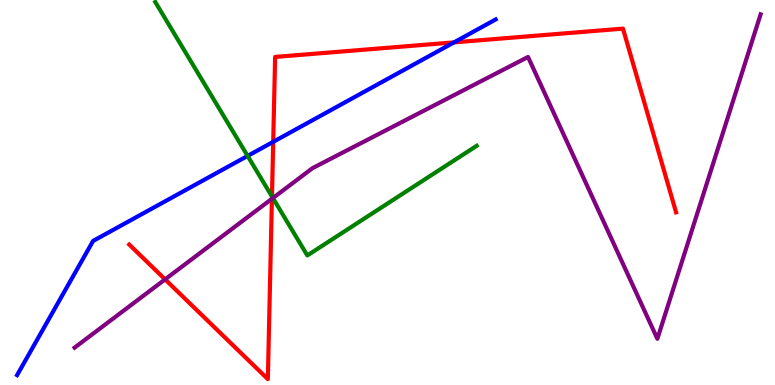[{'lines': ['blue', 'red'], 'intersections': [{'x': 3.53, 'y': 6.32}, {'x': 5.86, 'y': 8.9}]}, {'lines': ['green', 'red'], 'intersections': [{'x': 3.51, 'y': 4.9}]}, {'lines': ['purple', 'red'], 'intersections': [{'x': 2.13, 'y': 2.74}, {'x': 3.51, 'y': 4.84}]}, {'lines': ['blue', 'green'], 'intersections': [{'x': 3.2, 'y': 5.95}]}, {'lines': ['blue', 'purple'], 'intersections': []}, {'lines': ['green', 'purple'], 'intersections': [{'x': 3.52, 'y': 4.86}]}]